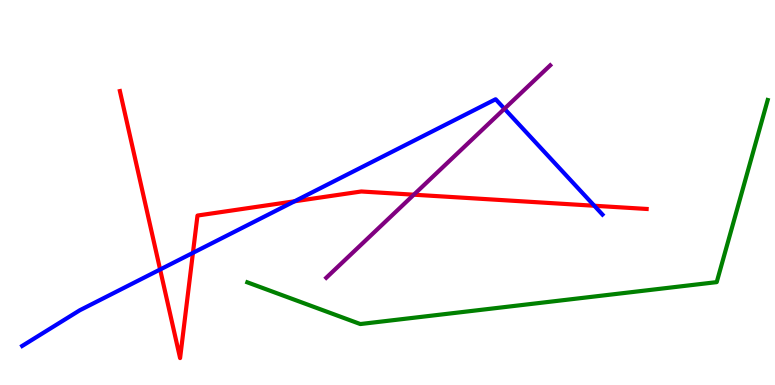[{'lines': ['blue', 'red'], 'intersections': [{'x': 2.07, 'y': 3.0}, {'x': 2.49, 'y': 3.43}, {'x': 3.8, 'y': 4.77}, {'x': 7.67, 'y': 4.66}]}, {'lines': ['green', 'red'], 'intersections': []}, {'lines': ['purple', 'red'], 'intersections': [{'x': 5.34, 'y': 4.94}]}, {'lines': ['blue', 'green'], 'intersections': []}, {'lines': ['blue', 'purple'], 'intersections': [{'x': 6.51, 'y': 7.18}]}, {'lines': ['green', 'purple'], 'intersections': []}]